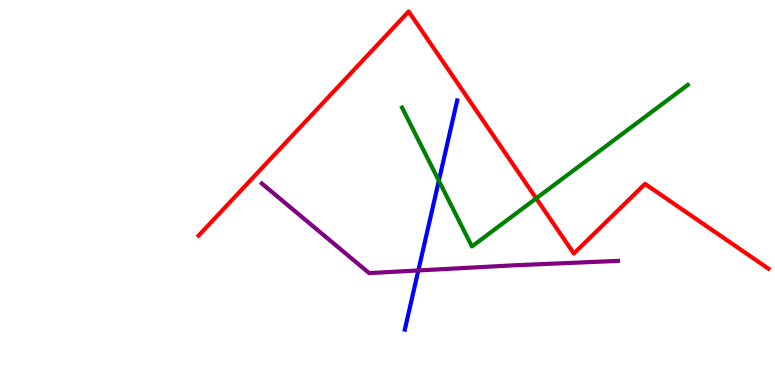[{'lines': ['blue', 'red'], 'intersections': []}, {'lines': ['green', 'red'], 'intersections': [{'x': 6.92, 'y': 4.85}]}, {'lines': ['purple', 'red'], 'intersections': []}, {'lines': ['blue', 'green'], 'intersections': [{'x': 5.66, 'y': 5.31}]}, {'lines': ['blue', 'purple'], 'intersections': [{'x': 5.4, 'y': 2.98}]}, {'lines': ['green', 'purple'], 'intersections': []}]